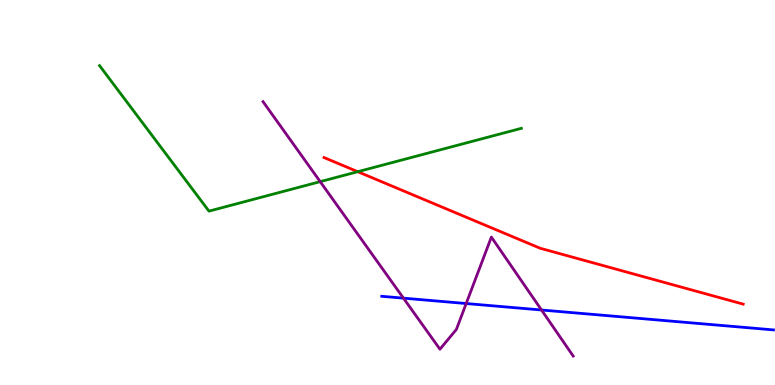[{'lines': ['blue', 'red'], 'intersections': []}, {'lines': ['green', 'red'], 'intersections': [{'x': 4.62, 'y': 5.54}]}, {'lines': ['purple', 'red'], 'intersections': []}, {'lines': ['blue', 'green'], 'intersections': []}, {'lines': ['blue', 'purple'], 'intersections': [{'x': 5.21, 'y': 2.26}, {'x': 6.02, 'y': 2.12}, {'x': 6.99, 'y': 1.95}]}, {'lines': ['green', 'purple'], 'intersections': [{'x': 4.13, 'y': 5.28}]}]